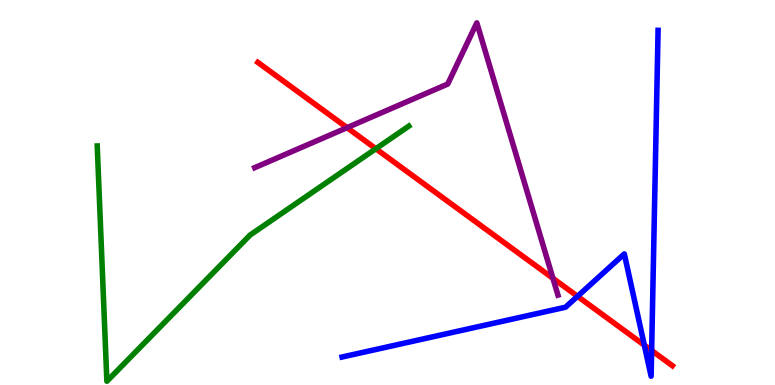[{'lines': ['blue', 'red'], 'intersections': [{'x': 7.45, 'y': 2.3}, {'x': 8.31, 'y': 1.03}, {'x': 8.41, 'y': 0.895}]}, {'lines': ['green', 'red'], 'intersections': [{'x': 4.85, 'y': 6.14}]}, {'lines': ['purple', 'red'], 'intersections': [{'x': 4.48, 'y': 6.68}, {'x': 7.13, 'y': 2.77}]}, {'lines': ['blue', 'green'], 'intersections': []}, {'lines': ['blue', 'purple'], 'intersections': []}, {'lines': ['green', 'purple'], 'intersections': []}]